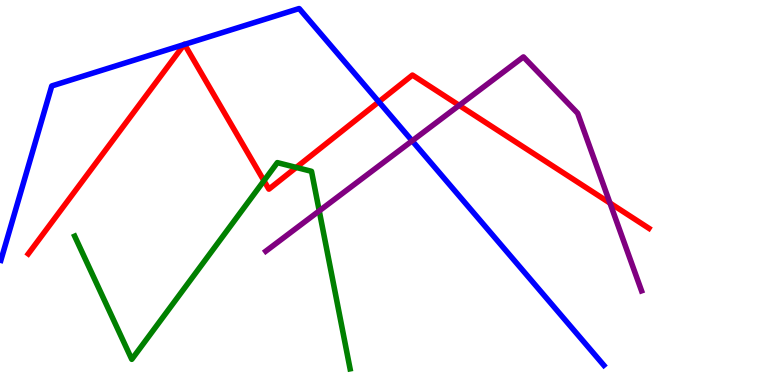[{'lines': ['blue', 'red'], 'intersections': [{'x': 2.38, 'y': 8.84}, {'x': 2.38, 'y': 8.85}, {'x': 4.89, 'y': 7.36}]}, {'lines': ['green', 'red'], 'intersections': [{'x': 3.41, 'y': 5.31}, {'x': 3.82, 'y': 5.65}]}, {'lines': ['purple', 'red'], 'intersections': [{'x': 5.92, 'y': 7.26}, {'x': 7.87, 'y': 4.73}]}, {'lines': ['blue', 'green'], 'intersections': []}, {'lines': ['blue', 'purple'], 'intersections': [{'x': 5.32, 'y': 6.34}]}, {'lines': ['green', 'purple'], 'intersections': [{'x': 4.12, 'y': 4.52}]}]